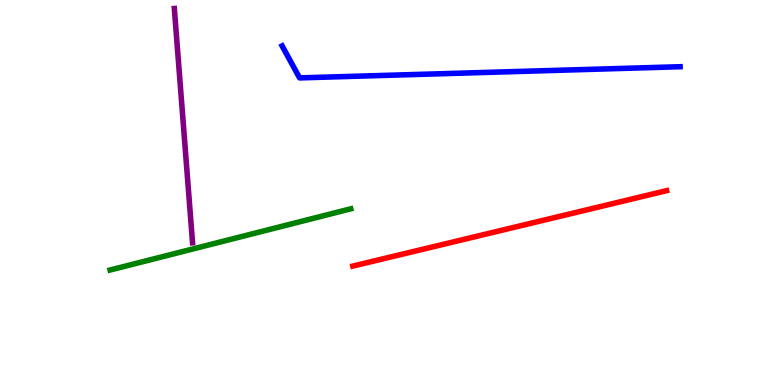[{'lines': ['blue', 'red'], 'intersections': []}, {'lines': ['green', 'red'], 'intersections': []}, {'lines': ['purple', 'red'], 'intersections': []}, {'lines': ['blue', 'green'], 'intersections': []}, {'lines': ['blue', 'purple'], 'intersections': []}, {'lines': ['green', 'purple'], 'intersections': []}]